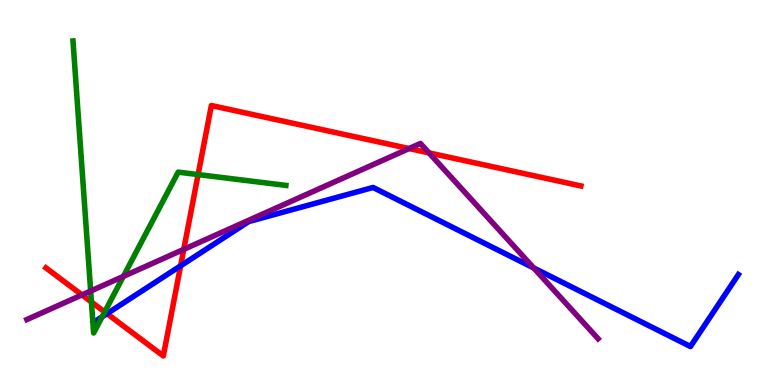[{'lines': ['blue', 'red'], 'intersections': [{'x': 1.38, 'y': 1.85}, {'x': 2.33, 'y': 3.1}]}, {'lines': ['green', 'red'], 'intersections': [{'x': 1.18, 'y': 2.16}, {'x': 1.35, 'y': 1.9}, {'x': 2.56, 'y': 5.47}]}, {'lines': ['purple', 'red'], 'intersections': [{'x': 1.06, 'y': 2.34}, {'x': 2.37, 'y': 3.52}, {'x': 5.28, 'y': 6.14}, {'x': 5.54, 'y': 6.03}]}, {'lines': ['blue', 'green'], 'intersections': [{'x': 1.32, 'y': 1.77}]}, {'lines': ['blue', 'purple'], 'intersections': [{'x': 6.89, 'y': 3.04}]}, {'lines': ['green', 'purple'], 'intersections': [{'x': 1.17, 'y': 2.44}, {'x': 1.59, 'y': 2.82}]}]